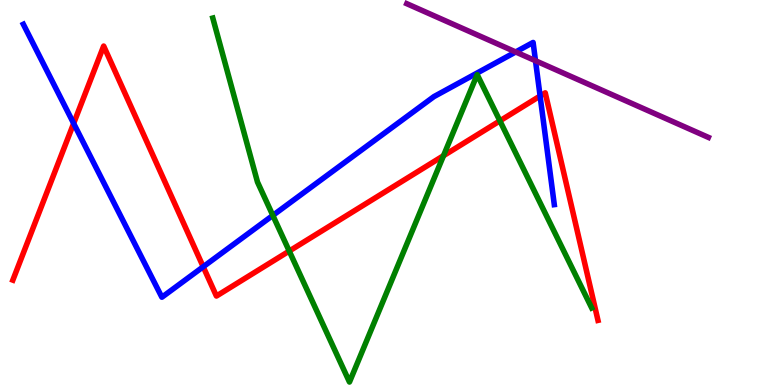[{'lines': ['blue', 'red'], 'intersections': [{'x': 0.95, 'y': 6.79}, {'x': 2.62, 'y': 3.07}, {'x': 6.97, 'y': 7.51}]}, {'lines': ['green', 'red'], 'intersections': [{'x': 3.73, 'y': 3.48}, {'x': 5.72, 'y': 5.96}, {'x': 6.45, 'y': 6.86}]}, {'lines': ['purple', 'red'], 'intersections': []}, {'lines': ['blue', 'green'], 'intersections': [{'x': 3.52, 'y': 4.4}]}, {'lines': ['blue', 'purple'], 'intersections': [{'x': 6.65, 'y': 8.65}, {'x': 6.91, 'y': 8.42}]}, {'lines': ['green', 'purple'], 'intersections': []}]